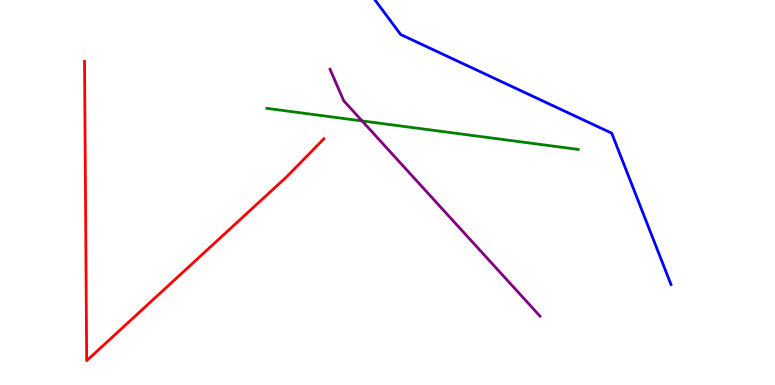[{'lines': ['blue', 'red'], 'intersections': []}, {'lines': ['green', 'red'], 'intersections': []}, {'lines': ['purple', 'red'], 'intersections': []}, {'lines': ['blue', 'green'], 'intersections': []}, {'lines': ['blue', 'purple'], 'intersections': []}, {'lines': ['green', 'purple'], 'intersections': [{'x': 4.67, 'y': 6.86}]}]